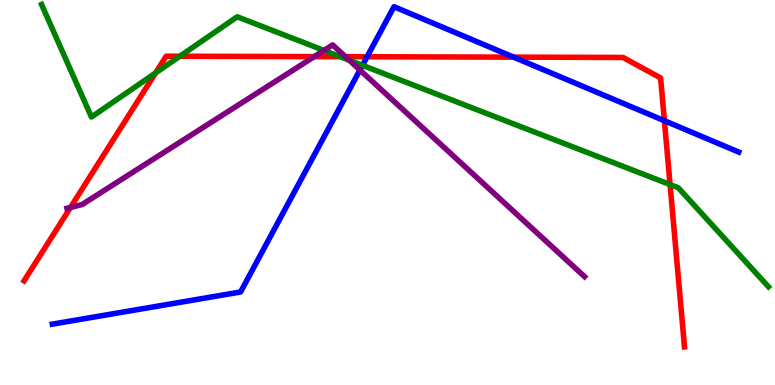[{'lines': ['blue', 'red'], 'intersections': [{'x': 4.74, 'y': 8.53}, {'x': 6.63, 'y': 8.52}, {'x': 8.57, 'y': 6.86}]}, {'lines': ['green', 'red'], 'intersections': [{'x': 2.01, 'y': 8.11}, {'x': 2.32, 'y': 8.54}, {'x': 4.39, 'y': 8.53}, {'x': 8.65, 'y': 5.21}]}, {'lines': ['purple', 'red'], 'intersections': [{'x': 0.91, 'y': 4.61}, {'x': 4.06, 'y': 8.53}, {'x': 4.46, 'y': 8.53}]}, {'lines': ['blue', 'green'], 'intersections': [{'x': 4.68, 'y': 8.3}]}, {'lines': ['blue', 'purple'], 'intersections': [{'x': 4.64, 'y': 8.18}]}, {'lines': ['green', 'purple'], 'intersections': [{'x': 4.18, 'y': 8.69}, {'x': 4.51, 'y': 8.44}]}]